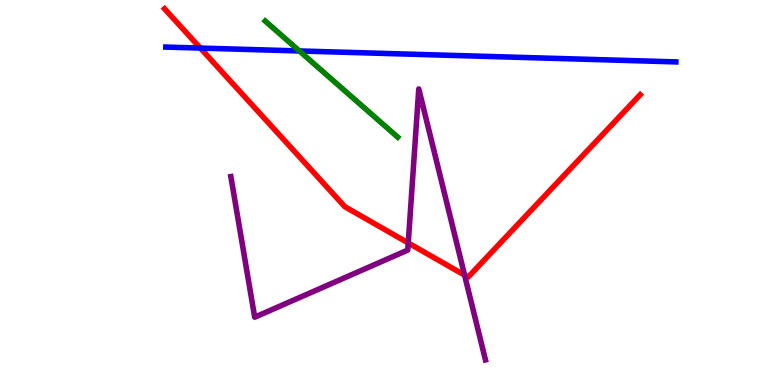[{'lines': ['blue', 'red'], 'intersections': [{'x': 2.59, 'y': 8.75}]}, {'lines': ['green', 'red'], 'intersections': []}, {'lines': ['purple', 'red'], 'intersections': [{'x': 5.27, 'y': 3.69}, {'x': 5.99, 'y': 2.85}]}, {'lines': ['blue', 'green'], 'intersections': [{'x': 3.86, 'y': 8.68}]}, {'lines': ['blue', 'purple'], 'intersections': []}, {'lines': ['green', 'purple'], 'intersections': []}]